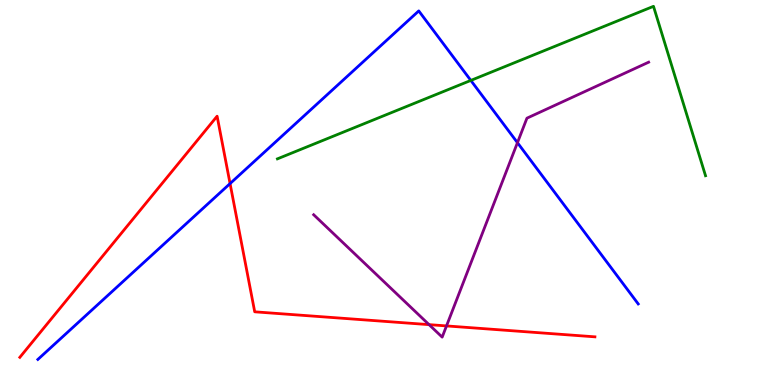[{'lines': ['blue', 'red'], 'intersections': [{'x': 2.97, 'y': 5.23}]}, {'lines': ['green', 'red'], 'intersections': []}, {'lines': ['purple', 'red'], 'intersections': [{'x': 5.54, 'y': 1.57}, {'x': 5.76, 'y': 1.53}]}, {'lines': ['blue', 'green'], 'intersections': [{'x': 6.08, 'y': 7.91}]}, {'lines': ['blue', 'purple'], 'intersections': [{'x': 6.68, 'y': 6.29}]}, {'lines': ['green', 'purple'], 'intersections': []}]